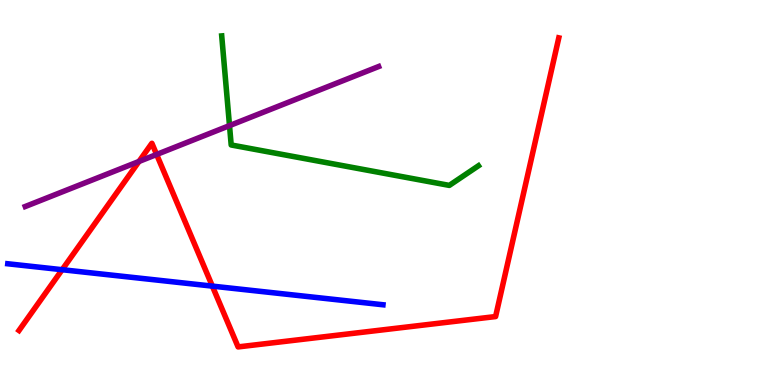[{'lines': ['blue', 'red'], 'intersections': [{'x': 0.802, 'y': 2.99}, {'x': 2.74, 'y': 2.57}]}, {'lines': ['green', 'red'], 'intersections': []}, {'lines': ['purple', 'red'], 'intersections': [{'x': 1.79, 'y': 5.81}, {'x': 2.02, 'y': 5.99}]}, {'lines': ['blue', 'green'], 'intersections': []}, {'lines': ['blue', 'purple'], 'intersections': []}, {'lines': ['green', 'purple'], 'intersections': [{'x': 2.96, 'y': 6.74}]}]